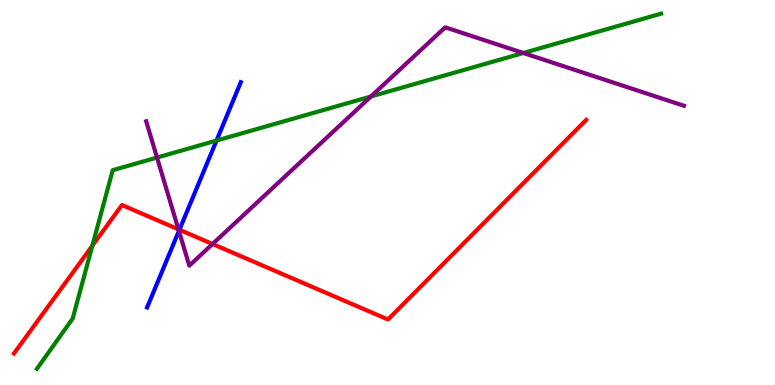[{'lines': ['blue', 'red'], 'intersections': [{'x': 2.32, 'y': 4.03}]}, {'lines': ['green', 'red'], 'intersections': [{'x': 1.19, 'y': 3.62}]}, {'lines': ['purple', 'red'], 'intersections': [{'x': 2.3, 'y': 4.04}, {'x': 2.74, 'y': 3.66}]}, {'lines': ['blue', 'green'], 'intersections': [{'x': 2.79, 'y': 6.35}]}, {'lines': ['blue', 'purple'], 'intersections': [{'x': 2.31, 'y': 4.0}]}, {'lines': ['green', 'purple'], 'intersections': [{'x': 2.03, 'y': 5.91}, {'x': 4.79, 'y': 7.49}, {'x': 6.75, 'y': 8.62}]}]